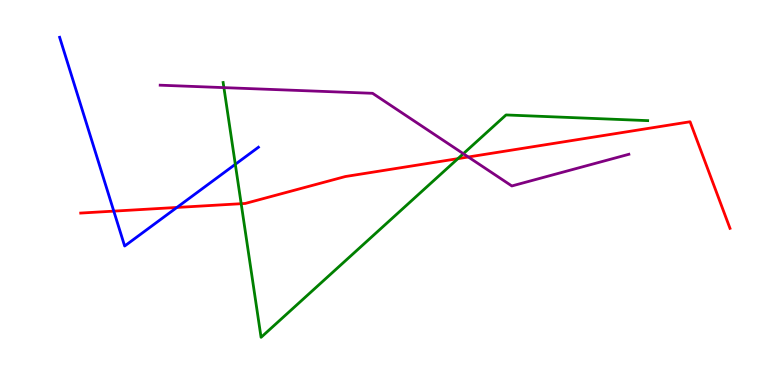[{'lines': ['blue', 'red'], 'intersections': [{'x': 1.47, 'y': 4.52}, {'x': 2.28, 'y': 4.61}]}, {'lines': ['green', 'red'], 'intersections': [{'x': 3.11, 'y': 4.71}, {'x': 5.91, 'y': 5.88}]}, {'lines': ['purple', 'red'], 'intersections': [{'x': 6.04, 'y': 5.92}]}, {'lines': ['blue', 'green'], 'intersections': [{'x': 3.04, 'y': 5.73}]}, {'lines': ['blue', 'purple'], 'intersections': []}, {'lines': ['green', 'purple'], 'intersections': [{'x': 2.89, 'y': 7.72}, {'x': 5.98, 'y': 6.01}]}]